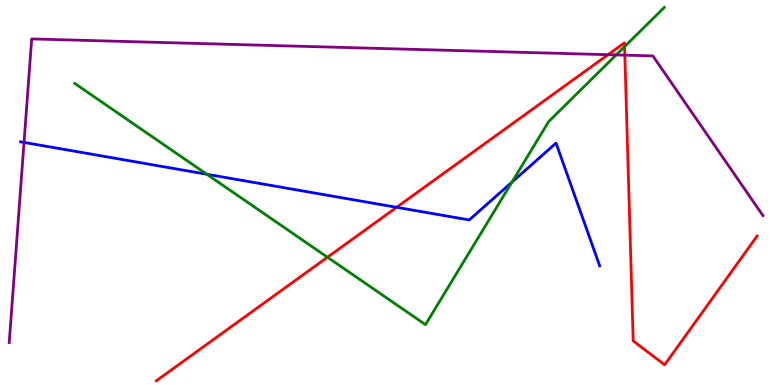[{'lines': ['blue', 'red'], 'intersections': [{'x': 5.12, 'y': 4.62}]}, {'lines': ['green', 'red'], 'intersections': [{'x': 4.23, 'y': 3.32}, {'x': 8.06, 'y': 8.79}]}, {'lines': ['purple', 'red'], 'intersections': [{'x': 7.85, 'y': 8.58}, {'x': 8.06, 'y': 8.57}]}, {'lines': ['blue', 'green'], 'intersections': [{'x': 2.67, 'y': 5.47}, {'x': 6.61, 'y': 5.27}]}, {'lines': ['blue', 'purple'], 'intersections': [{'x': 0.31, 'y': 6.3}]}, {'lines': ['green', 'purple'], 'intersections': [{'x': 7.95, 'y': 8.57}]}]